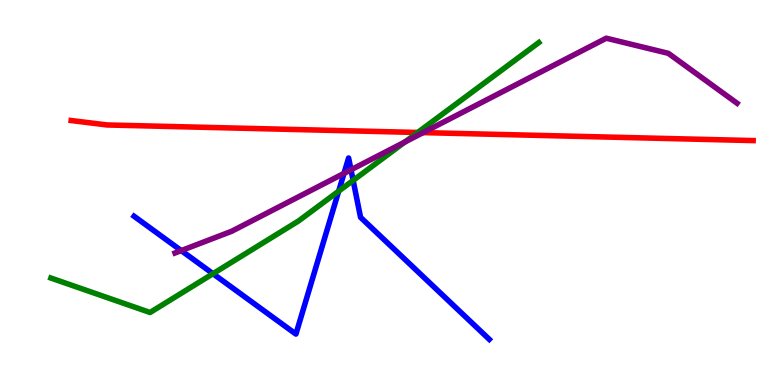[{'lines': ['blue', 'red'], 'intersections': []}, {'lines': ['green', 'red'], 'intersections': [{'x': 5.39, 'y': 6.56}]}, {'lines': ['purple', 'red'], 'intersections': [{'x': 5.46, 'y': 6.56}]}, {'lines': ['blue', 'green'], 'intersections': [{'x': 2.75, 'y': 2.89}, {'x': 4.37, 'y': 5.04}, {'x': 4.56, 'y': 5.31}]}, {'lines': ['blue', 'purple'], 'intersections': [{'x': 2.34, 'y': 3.49}, {'x': 4.44, 'y': 5.5}, {'x': 4.53, 'y': 5.59}]}, {'lines': ['green', 'purple'], 'intersections': [{'x': 5.22, 'y': 6.31}]}]